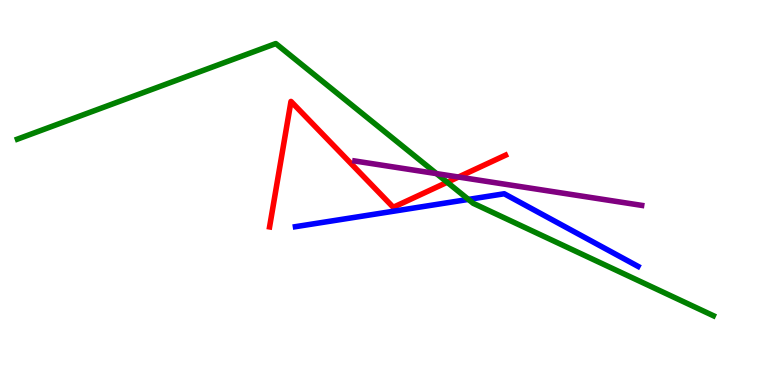[{'lines': ['blue', 'red'], 'intersections': []}, {'lines': ['green', 'red'], 'intersections': [{'x': 5.77, 'y': 5.27}]}, {'lines': ['purple', 'red'], 'intersections': [{'x': 5.92, 'y': 5.4}]}, {'lines': ['blue', 'green'], 'intersections': [{'x': 6.04, 'y': 4.82}]}, {'lines': ['blue', 'purple'], 'intersections': []}, {'lines': ['green', 'purple'], 'intersections': [{'x': 5.63, 'y': 5.49}]}]